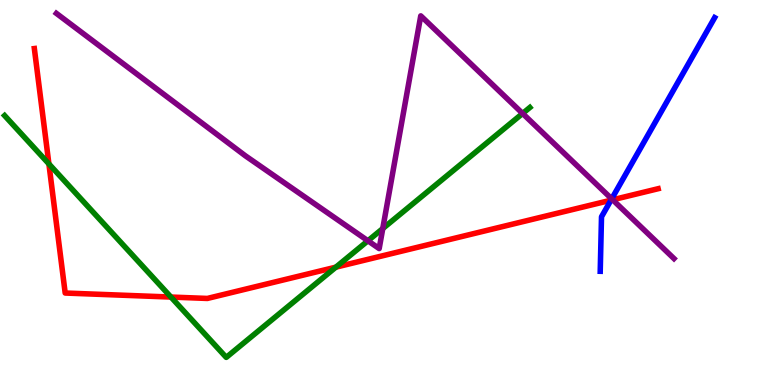[{'lines': ['blue', 'red'], 'intersections': [{'x': 7.88, 'y': 4.8}]}, {'lines': ['green', 'red'], 'intersections': [{'x': 0.631, 'y': 5.74}, {'x': 2.21, 'y': 2.28}, {'x': 4.33, 'y': 3.06}]}, {'lines': ['purple', 'red'], 'intersections': [{'x': 7.91, 'y': 4.81}]}, {'lines': ['blue', 'green'], 'intersections': []}, {'lines': ['blue', 'purple'], 'intersections': [{'x': 7.89, 'y': 4.83}]}, {'lines': ['green', 'purple'], 'intersections': [{'x': 4.75, 'y': 3.75}, {'x': 4.94, 'y': 4.06}, {'x': 6.74, 'y': 7.05}]}]